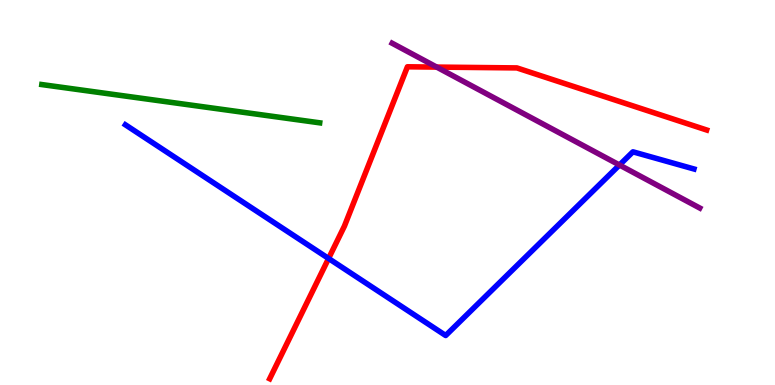[{'lines': ['blue', 'red'], 'intersections': [{'x': 4.24, 'y': 3.29}]}, {'lines': ['green', 'red'], 'intersections': []}, {'lines': ['purple', 'red'], 'intersections': [{'x': 5.63, 'y': 8.26}]}, {'lines': ['blue', 'green'], 'intersections': []}, {'lines': ['blue', 'purple'], 'intersections': [{'x': 7.99, 'y': 5.71}]}, {'lines': ['green', 'purple'], 'intersections': []}]